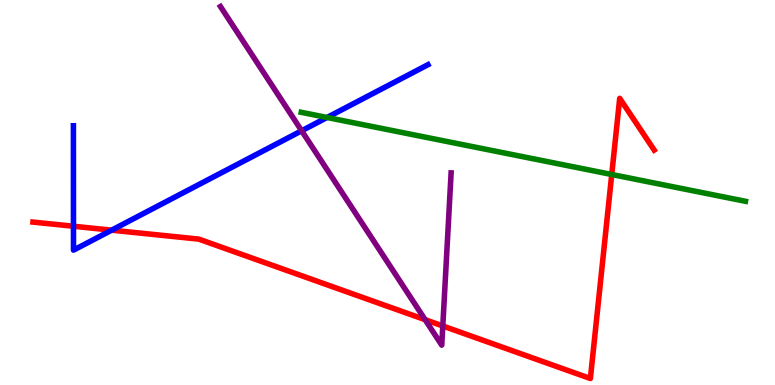[{'lines': ['blue', 'red'], 'intersections': [{'x': 0.948, 'y': 4.12}, {'x': 1.44, 'y': 4.02}]}, {'lines': ['green', 'red'], 'intersections': [{'x': 7.89, 'y': 5.47}]}, {'lines': ['purple', 'red'], 'intersections': [{'x': 5.49, 'y': 1.7}, {'x': 5.71, 'y': 1.53}]}, {'lines': ['blue', 'green'], 'intersections': [{'x': 4.22, 'y': 6.95}]}, {'lines': ['blue', 'purple'], 'intersections': [{'x': 3.89, 'y': 6.6}]}, {'lines': ['green', 'purple'], 'intersections': []}]